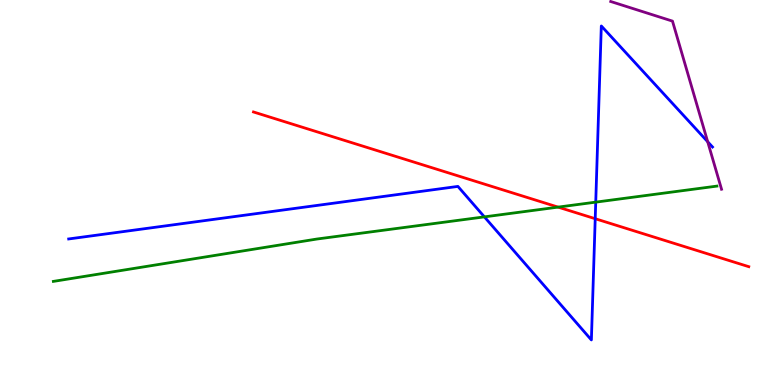[{'lines': ['blue', 'red'], 'intersections': [{'x': 7.68, 'y': 4.32}]}, {'lines': ['green', 'red'], 'intersections': [{'x': 7.2, 'y': 4.62}]}, {'lines': ['purple', 'red'], 'intersections': []}, {'lines': ['blue', 'green'], 'intersections': [{'x': 6.25, 'y': 4.37}, {'x': 7.69, 'y': 4.75}]}, {'lines': ['blue', 'purple'], 'intersections': [{'x': 9.13, 'y': 6.32}]}, {'lines': ['green', 'purple'], 'intersections': []}]